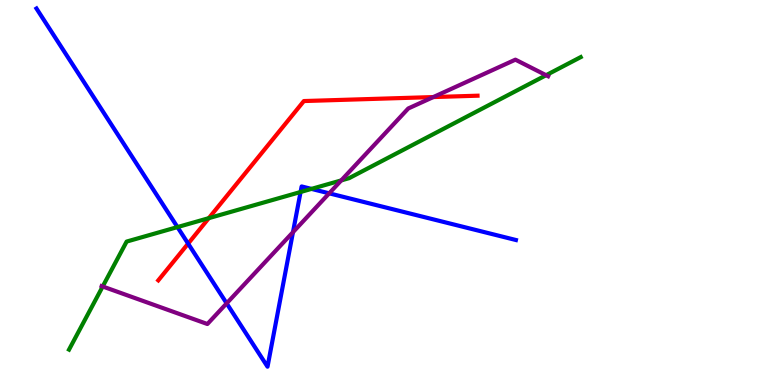[{'lines': ['blue', 'red'], 'intersections': [{'x': 2.43, 'y': 3.67}]}, {'lines': ['green', 'red'], 'intersections': [{'x': 2.69, 'y': 4.33}]}, {'lines': ['purple', 'red'], 'intersections': [{'x': 5.59, 'y': 7.48}]}, {'lines': ['blue', 'green'], 'intersections': [{'x': 2.29, 'y': 4.1}, {'x': 3.88, 'y': 5.01}, {'x': 4.02, 'y': 5.09}]}, {'lines': ['blue', 'purple'], 'intersections': [{'x': 2.92, 'y': 2.12}, {'x': 3.78, 'y': 3.97}, {'x': 4.25, 'y': 4.98}]}, {'lines': ['green', 'purple'], 'intersections': [{'x': 1.33, 'y': 2.56}, {'x': 4.4, 'y': 5.31}, {'x': 7.05, 'y': 8.05}]}]